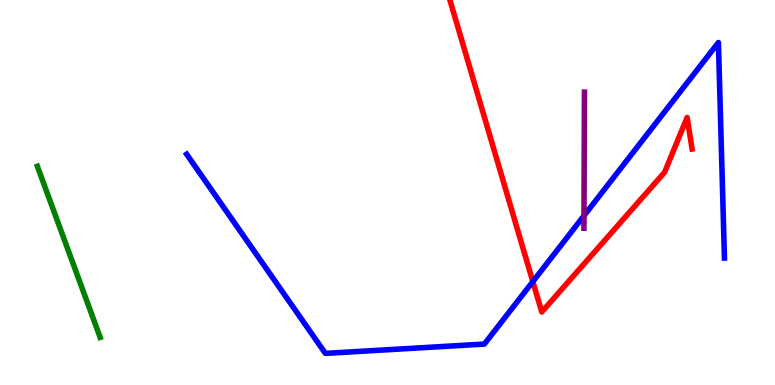[{'lines': ['blue', 'red'], 'intersections': [{'x': 6.88, 'y': 2.69}]}, {'lines': ['green', 'red'], 'intersections': []}, {'lines': ['purple', 'red'], 'intersections': []}, {'lines': ['blue', 'green'], 'intersections': []}, {'lines': ['blue', 'purple'], 'intersections': [{'x': 7.54, 'y': 4.4}]}, {'lines': ['green', 'purple'], 'intersections': []}]